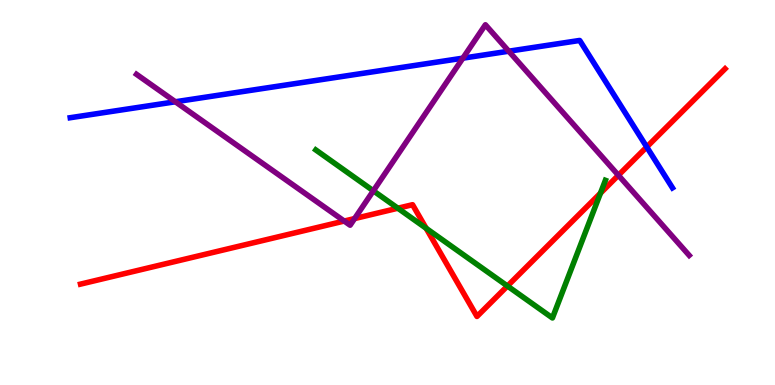[{'lines': ['blue', 'red'], 'intersections': [{'x': 8.35, 'y': 6.18}]}, {'lines': ['green', 'red'], 'intersections': [{'x': 5.13, 'y': 4.59}, {'x': 5.5, 'y': 4.07}, {'x': 6.55, 'y': 2.57}, {'x': 7.75, 'y': 4.98}]}, {'lines': ['purple', 'red'], 'intersections': [{'x': 4.44, 'y': 4.26}, {'x': 4.58, 'y': 4.32}, {'x': 7.98, 'y': 5.45}]}, {'lines': ['blue', 'green'], 'intersections': []}, {'lines': ['blue', 'purple'], 'intersections': [{'x': 2.26, 'y': 7.36}, {'x': 5.97, 'y': 8.49}, {'x': 6.56, 'y': 8.67}]}, {'lines': ['green', 'purple'], 'intersections': [{'x': 4.82, 'y': 5.04}]}]